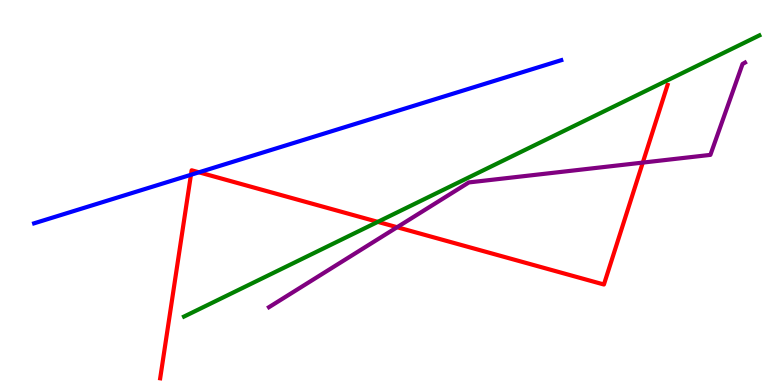[{'lines': ['blue', 'red'], 'intersections': [{'x': 2.46, 'y': 5.46}, {'x': 2.57, 'y': 5.52}]}, {'lines': ['green', 'red'], 'intersections': [{'x': 4.87, 'y': 4.24}]}, {'lines': ['purple', 'red'], 'intersections': [{'x': 5.12, 'y': 4.1}, {'x': 8.29, 'y': 5.78}]}, {'lines': ['blue', 'green'], 'intersections': []}, {'lines': ['blue', 'purple'], 'intersections': []}, {'lines': ['green', 'purple'], 'intersections': []}]